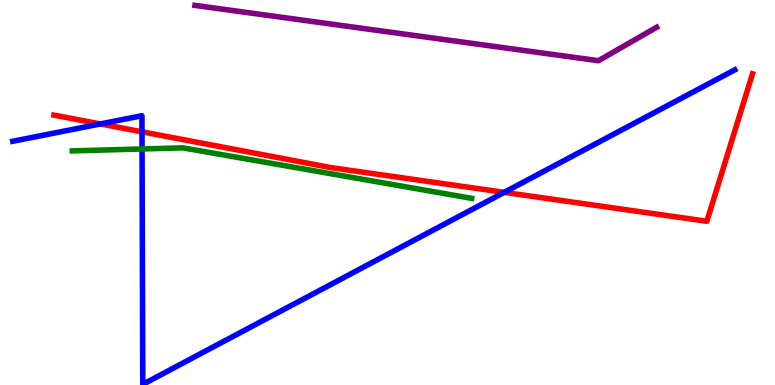[{'lines': ['blue', 'red'], 'intersections': [{'x': 1.3, 'y': 6.78}, {'x': 1.83, 'y': 6.58}, {'x': 6.51, 'y': 5.0}]}, {'lines': ['green', 'red'], 'intersections': []}, {'lines': ['purple', 'red'], 'intersections': []}, {'lines': ['blue', 'green'], 'intersections': [{'x': 1.83, 'y': 6.13}]}, {'lines': ['blue', 'purple'], 'intersections': []}, {'lines': ['green', 'purple'], 'intersections': []}]